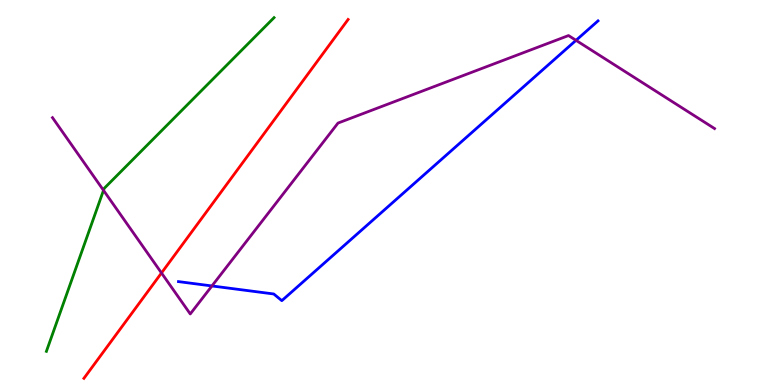[{'lines': ['blue', 'red'], 'intersections': []}, {'lines': ['green', 'red'], 'intersections': []}, {'lines': ['purple', 'red'], 'intersections': [{'x': 2.08, 'y': 2.91}]}, {'lines': ['blue', 'green'], 'intersections': []}, {'lines': ['blue', 'purple'], 'intersections': [{'x': 2.73, 'y': 2.57}, {'x': 7.43, 'y': 8.95}]}, {'lines': ['green', 'purple'], 'intersections': [{'x': 1.34, 'y': 5.06}]}]